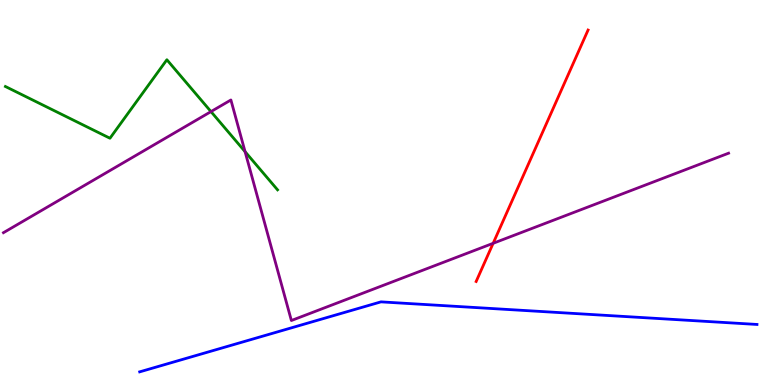[{'lines': ['blue', 'red'], 'intersections': []}, {'lines': ['green', 'red'], 'intersections': []}, {'lines': ['purple', 'red'], 'intersections': [{'x': 6.36, 'y': 3.68}]}, {'lines': ['blue', 'green'], 'intersections': []}, {'lines': ['blue', 'purple'], 'intersections': []}, {'lines': ['green', 'purple'], 'intersections': [{'x': 2.72, 'y': 7.1}, {'x': 3.16, 'y': 6.06}]}]